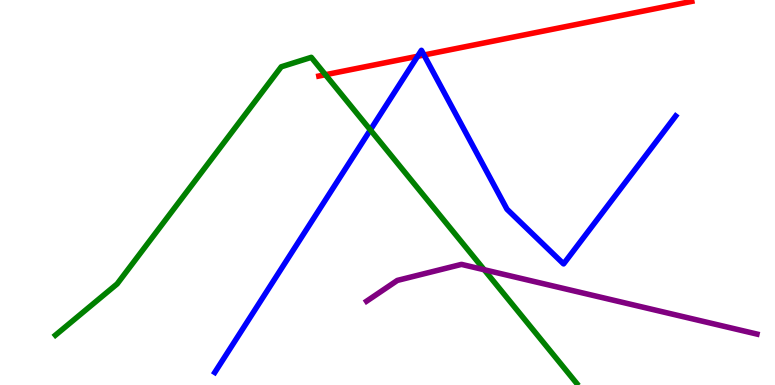[{'lines': ['blue', 'red'], 'intersections': [{'x': 5.39, 'y': 8.54}, {'x': 5.47, 'y': 8.57}]}, {'lines': ['green', 'red'], 'intersections': [{'x': 4.2, 'y': 8.06}]}, {'lines': ['purple', 'red'], 'intersections': []}, {'lines': ['blue', 'green'], 'intersections': [{'x': 4.78, 'y': 6.63}]}, {'lines': ['blue', 'purple'], 'intersections': []}, {'lines': ['green', 'purple'], 'intersections': [{'x': 6.25, 'y': 2.99}]}]